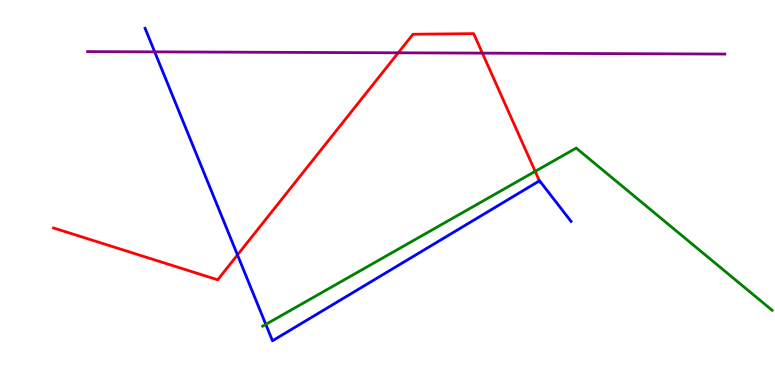[{'lines': ['blue', 'red'], 'intersections': [{'x': 3.06, 'y': 3.38}, {'x': 6.96, 'y': 5.3}]}, {'lines': ['green', 'red'], 'intersections': [{'x': 6.91, 'y': 5.55}]}, {'lines': ['purple', 'red'], 'intersections': [{'x': 5.14, 'y': 8.63}, {'x': 6.22, 'y': 8.62}]}, {'lines': ['blue', 'green'], 'intersections': [{'x': 3.43, 'y': 1.57}]}, {'lines': ['blue', 'purple'], 'intersections': [{'x': 2.0, 'y': 8.65}]}, {'lines': ['green', 'purple'], 'intersections': []}]